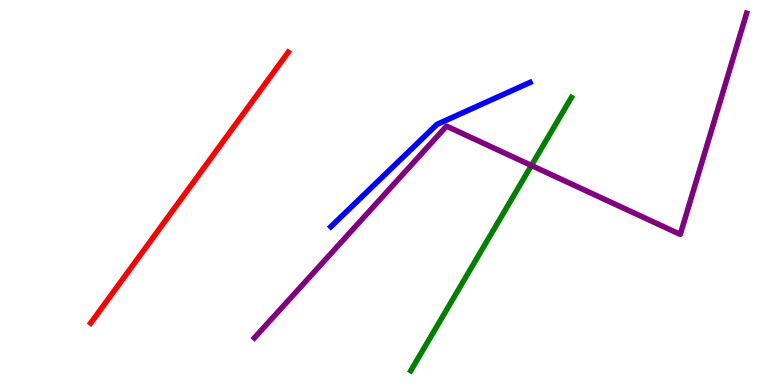[{'lines': ['blue', 'red'], 'intersections': []}, {'lines': ['green', 'red'], 'intersections': []}, {'lines': ['purple', 'red'], 'intersections': []}, {'lines': ['blue', 'green'], 'intersections': []}, {'lines': ['blue', 'purple'], 'intersections': []}, {'lines': ['green', 'purple'], 'intersections': [{'x': 6.86, 'y': 5.7}]}]